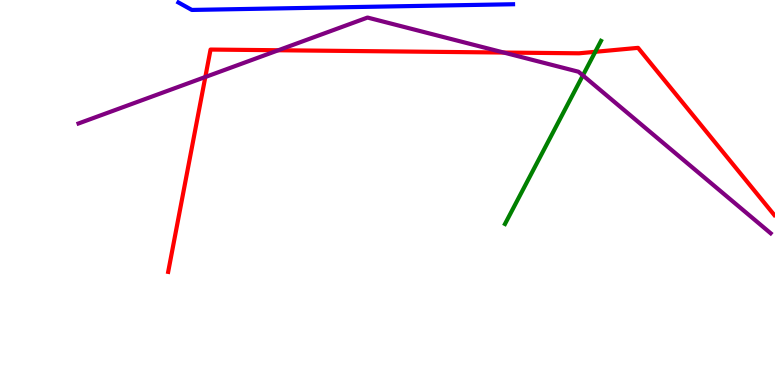[{'lines': ['blue', 'red'], 'intersections': []}, {'lines': ['green', 'red'], 'intersections': [{'x': 7.68, 'y': 8.65}]}, {'lines': ['purple', 'red'], 'intersections': [{'x': 2.65, 'y': 8.0}, {'x': 3.59, 'y': 8.69}, {'x': 6.5, 'y': 8.64}]}, {'lines': ['blue', 'green'], 'intersections': []}, {'lines': ['blue', 'purple'], 'intersections': []}, {'lines': ['green', 'purple'], 'intersections': [{'x': 7.52, 'y': 8.04}]}]